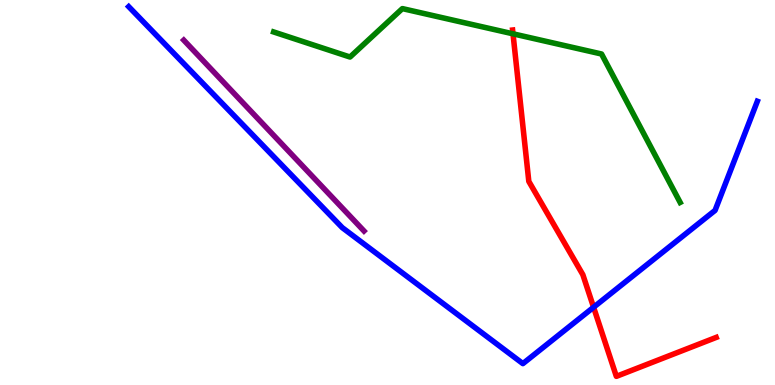[{'lines': ['blue', 'red'], 'intersections': [{'x': 7.66, 'y': 2.02}]}, {'lines': ['green', 'red'], 'intersections': [{'x': 6.62, 'y': 9.12}]}, {'lines': ['purple', 'red'], 'intersections': []}, {'lines': ['blue', 'green'], 'intersections': []}, {'lines': ['blue', 'purple'], 'intersections': []}, {'lines': ['green', 'purple'], 'intersections': []}]